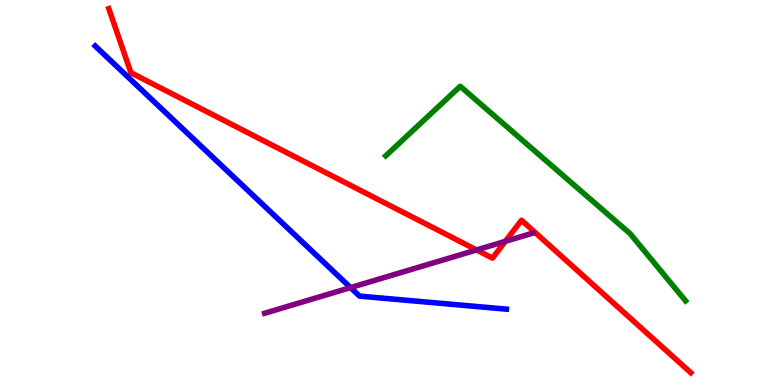[{'lines': ['blue', 'red'], 'intersections': []}, {'lines': ['green', 'red'], 'intersections': []}, {'lines': ['purple', 'red'], 'intersections': [{'x': 6.15, 'y': 3.51}, {'x': 6.52, 'y': 3.73}]}, {'lines': ['blue', 'green'], 'intersections': []}, {'lines': ['blue', 'purple'], 'intersections': [{'x': 4.52, 'y': 2.53}]}, {'lines': ['green', 'purple'], 'intersections': []}]